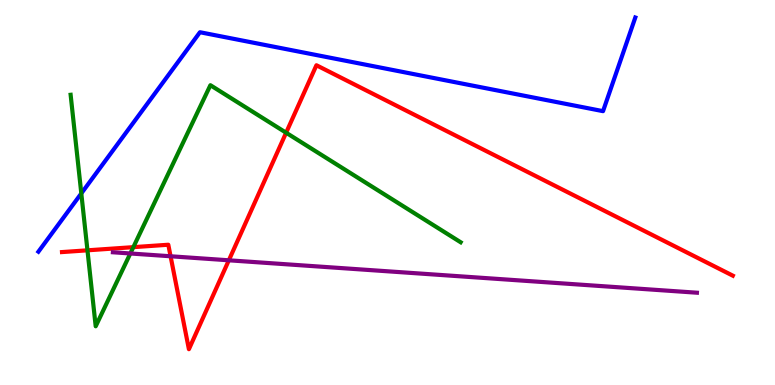[{'lines': ['blue', 'red'], 'intersections': []}, {'lines': ['green', 'red'], 'intersections': [{'x': 1.13, 'y': 3.5}, {'x': 1.72, 'y': 3.58}, {'x': 3.69, 'y': 6.55}]}, {'lines': ['purple', 'red'], 'intersections': [{'x': 2.2, 'y': 3.34}, {'x': 2.95, 'y': 3.24}]}, {'lines': ['blue', 'green'], 'intersections': [{'x': 1.05, 'y': 4.98}]}, {'lines': ['blue', 'purple'], 'intersections': []}, {'lines': ['green', 'purple'], 'intersections': [{'x': 1.68, 'y': 3.42}]}]